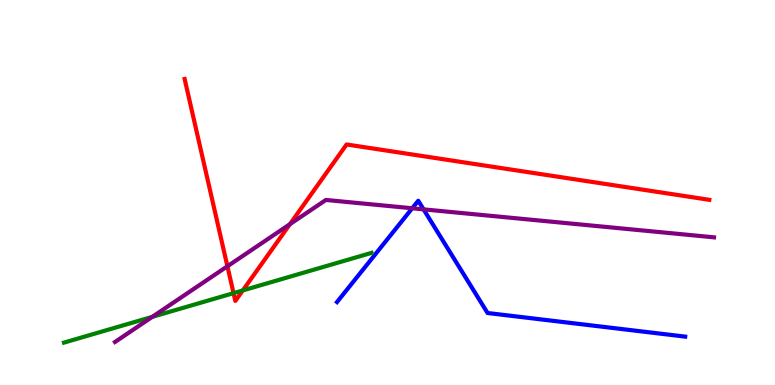[{'lines': ['blue', 'red'], 'intersections': []}, {'lines': ['green', 'red'], 'intersections': [{'x': 3.01, 'y': 2.39}, {'x': 3.13, 'y': 2.46}]}, {'lines': ['purple', 'red'], 'intersections': [{'x': 2.93, 'y': 3.08}, {'x': 3.74, 'y': 4.18}]}, {'lines': ['blue', 'green'], 'intersections': []}, {'lines': ['blue', 'purple'], 'intersections': [{'x': 5.32, 'y': 4.59}, {'x': 5.47, 'y': 4.56}]}, {'lines': ['green', 'purple'], 'intersections': [{'x': 1.97, 'y': 1.77}]}]